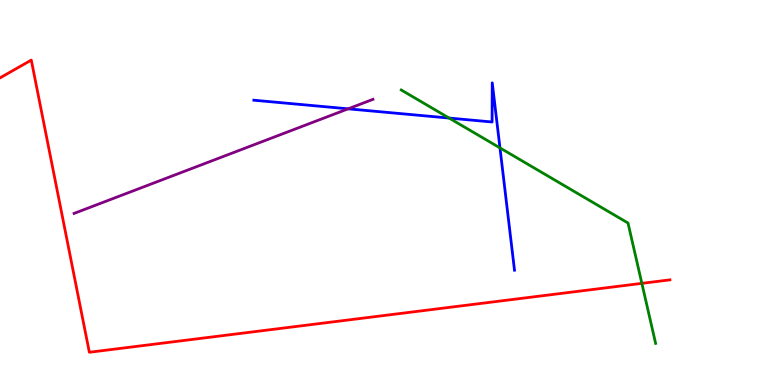[{'lines': ['blue', 'red'], 'intersections': []}, {'lines': ['green', 'red'], 'intersections': [{'x': 8.28, 'y': 2.64}]}, {'lines': ['purple', 'red'], 'intersections': []}, {'lines': ['blue', 'green'], 'intersections': [{'x': 5.79, 'y': 6.93}, {'x': 6.45, 'y': 6.16}]}, {'lines': ['blue', 'purple'], 'intersections': [{'x': 4.49, 'y': 7.17}]}, {'lines': ['green', 'purple'], 'intersections': []}]